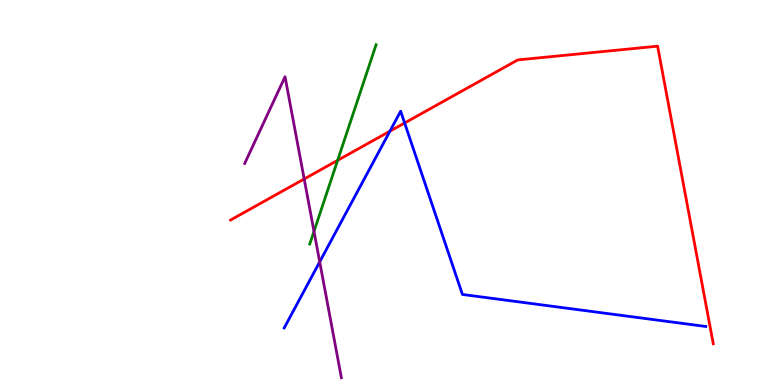[{'lines': ['blue', 'red'], 'intersections': [{'x': 5.03, 'y': 6.59}, {'x': 5.22, 'y': 6.81}]}, {'lines': ['green', 'red'], 'intersections': [{'x': 4.36, 'y': 5.84}]}, {'lines': ['purple', 'red'], 'intersections': [{'x': 3.92, 'y': 5.35}]}, {'lines': ['blue', 'green'], 'intersections': []}, {'lines': ['blue', 'purple'], 'intersections': [{'x': 4.13, 'y': 3.2}]}, {'lines': ['green', 'purple'], 'intersections': [{'x': 4.05, 'y': 3.99}]}]